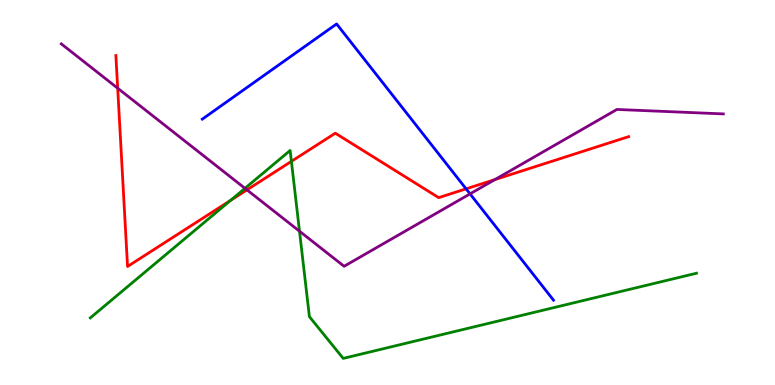[{'lines': ['blue', 'red'], 'intersections': [{'x': 6.01, 'y': 5.09}]}, {'lines': ['green', 'red'], 'intersections': [{'x': 2.97, 'y': 4.79}, {'x': 3.76, 'y': 5.81}]}, {'lines': ['purple', 'red'], 'intersections': [{'x': 1.52, 'y': 7.71}, {'x': 3.19, 'y': 5.07}, {'x': 6.39, 'y': 5.34}]}, {'lines': ['blue', 'green'], 'intersections': []}, {'lines': ['blue', 'purple'], 'intersections': [{'x': 6.07, 'y': 4.96}]}, {'lines': ['green', 'purple'], 'intersections': [{'x': 3.16, 'y': 5.11}, {'x': 3.86, 'y': 3.99}]}]